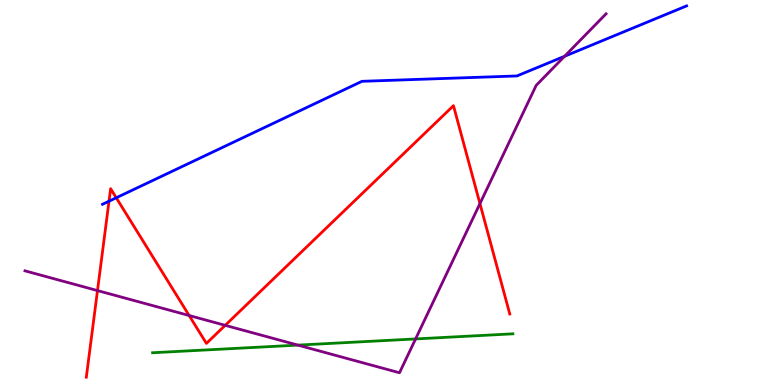[{'lines': ['blue', 'red'], 'intersections': [{'x': 1.41, 'y': 4.77}, {'x': 1.5, 'y': 4.86}]}, {'lines': ['green', 'red'], 'intersections': []}, {'lines': ['purple', 'red'], 'intersections': [{'x': 1.26, 'y': 2.45}, {'x': 2.44, 'y': 1.8}, {'x': 2.91, 'y': 1.55}, {'x': 6.19, 'y': 4.71}]}, {'lines': ['blue', 'green'], 'intersections': []}, {'lines': ['blue', 'purple'], 'intersections': [{'x': 7.29, 'y': 8.54}]}, {'lines': ['green', 'purple'], 'intersections': [{'x': 3.84, 'y': 1.04}, {'x': 5.36, 'y': 1.2}]}]